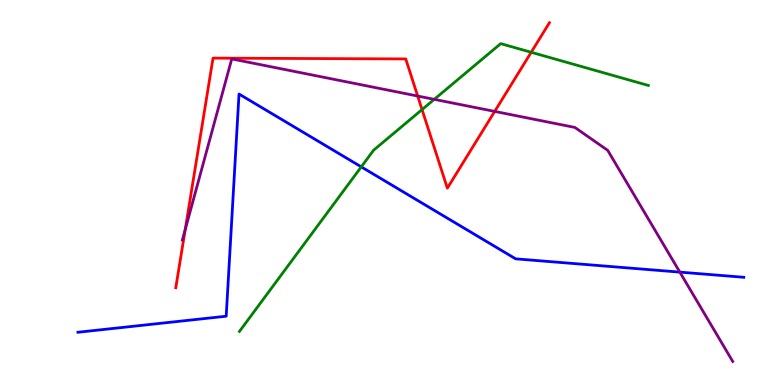[{'lines': ['blue', 'red'], 'intersections': []}, {'lines': ['green', 'red'], 'intersections': [{'x': 5.45, 'y': 7.15}, {'x': 6.85, 'y': 8.64}]}, {'lines': ['purple', 'red'], 'intersections': [{'x': 2.39, 'y': 4.04}, {'x': 5.39, 'y': 7.51}, {'x': 6.38, 'y': 7.11}]}, {'lines': ['blue', 'green'], 'intersections': [{'x': 4.66, 'y': 5.67}]}, {'lines': ['blue', 'purple'], 'intersections': [{'x': 8.77, 'y': 2.93}]}, {'lines': ['green', 'purple'], 'intersections': [{'x': 5.6, 'y': 7.42}]}]